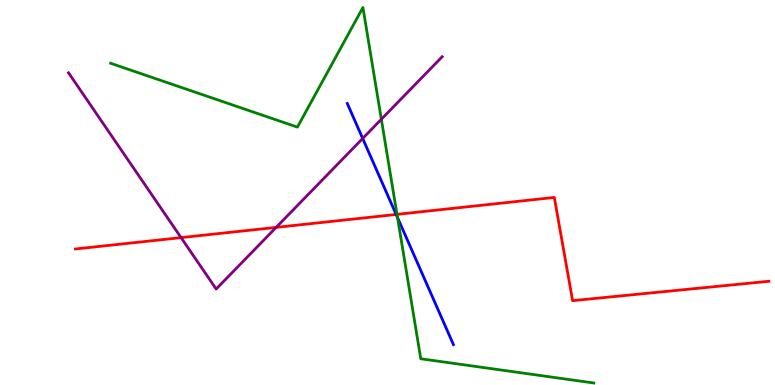[{'lines': ['blue', 'red'], 'intersections': [{'x': 5.11, 'y': 4.43}]}, {'lines': ['green', 'red'], 'intersections': [{'x': 5.12, 'y': 4.43}]}, {'lines': ['purple', 'red'], 'intersections': [{'x': 2.34, 'y': 3.83}, {'x': 3.56, 'y': 4.09}]}, {'lines': ['blue', 'green'], 'intersections': [{'x': 5.13, 'y': 4.35}]}, {'lines': ['blue', 'purple'], 'intersections': [{'x': 4.68, 'y': 6.4}]}, {'lines': ['green', 'purple'], 'intersections': [{'x': 4.92, 'y': 6.9}]}]